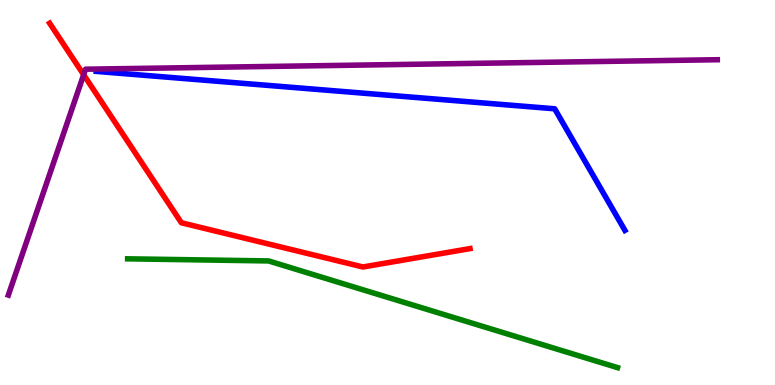[{'lines': ['blue', 'red'], 'intersections': []}, {'lines': ['green', 'red'], 'intersections': []}, {'lines': ['purple', 'red'], 'intersections': [{'x': 1.08, 'y': 8.06}]}, {'lines': ['blue', 'green'], 'intersections': []}, {'lines': ['blue', 'purple'], 'intersections': []}, {'lines': ['green', 'purple'], 'intersections': []}]